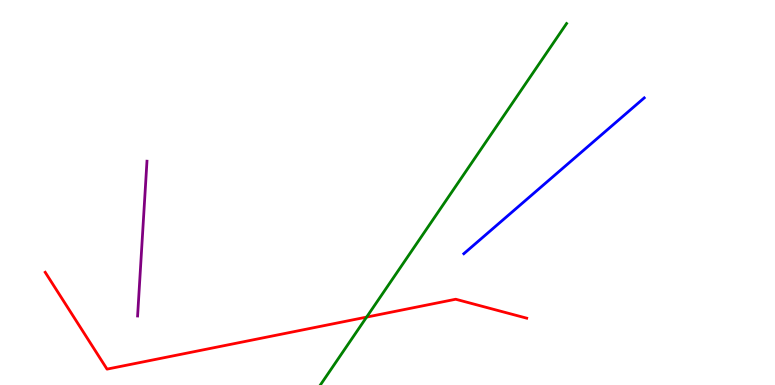[{'lines': ['blue', 'red'], 'intersections': []}, {'lines': ['green', 'red'], 'intersections': [{'x': 4.73, 'y': 1.76}]}, {'lines': ['purple', 'red'], 'intersections': []}, {'lines': ['blue', 'green'], 'intersections': []}, {'lines': ['blue', 'purple'], 'intersections': []}, {'lines': ['green', 'purple'], 'intersections': []}]